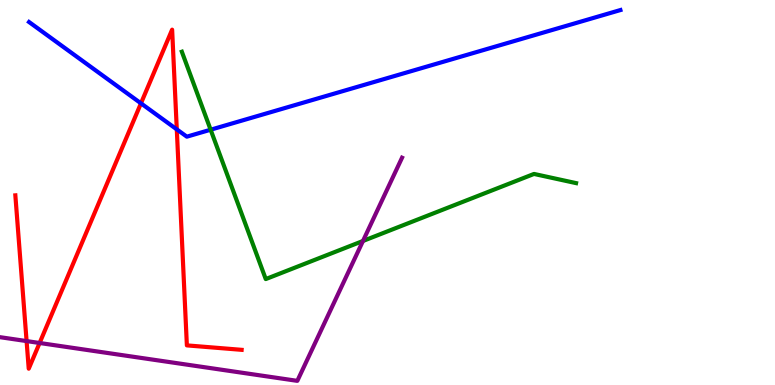[{'lines': ['blue', 'red'], 'intersections': [{'x': 1.82, 'y': 7.32}, {'x': 2.28, 'y': 6.64}]}, {'lines': ['green', 'red'], 'intersections': []}, {'lines': ['purple', 'red'], 'intersections': [{'x': 0.343, 'y': 1.14}, {'x': 0.511, 'y': 1.09}]}, {'lines': ['blue', 'green'], 'intersections': [{'x': 2.72, 'y': 6.63}]}, {'lines': ['blue', 'purple'], 'intersections': []}, {'lines': ['green', 'purple'], 'intersections': [{'x': 4.68, 'y': 3.74}]}]